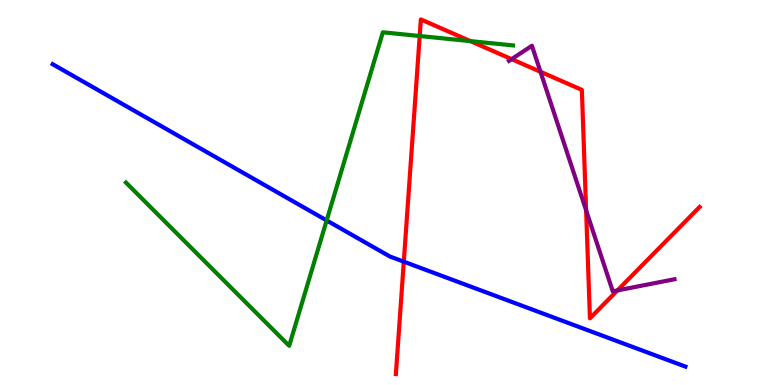[{'lines': ['blue', 'red'], 'intersections': [{'x': 5.21, 'y': 3.2}]}, {'lines': ['green', 'red'], 'intersections': [{'x': 5.42, 'y': 9.06}, {'x': 6.07, 'y': 8.93}]}, {'lines': ['purple', 'red'], 'intersections': [{'x': 6.6, 'y': 8.46}, {'x': 6.97, 'y': 8.14}, {'x': 7.56, 'y': 4.54}, {'x': 7.97, 'y': 2.46}]}, {'lines': ['blue', 'green'], 'intersections': [{'x': 4.21, 'y': 4.27}]}, {'lines': ['blue', 'purple'], 'intersections': []}, {'lines': ['green', 'purple'], 'intersections': []}]